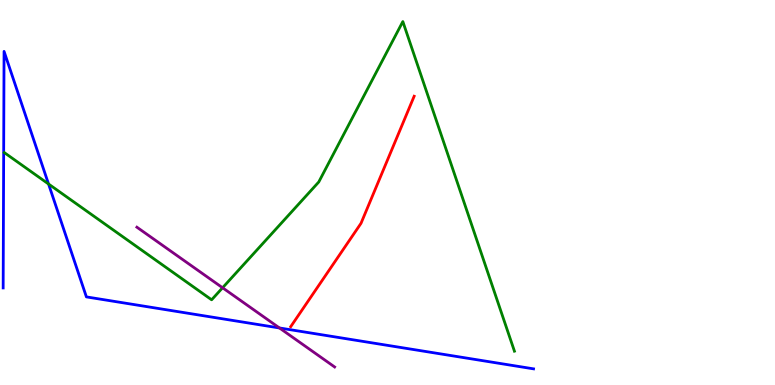[{'lines': ['blue', 'red'], 'intersections': []}, {'lines': ['green', 'red'], 'intersections': []}, {'lines': ['purple', 'red'], 'intersections': []}, {'lines': ['blue', 'green'], 'intersections': [{'x': 0.626, 'y': 5.22}]}, {'lines': ['blue', 'purple'], 'intersections': [{'x': 3.61, 'y': 1.48}]}, {'lines': ['green', 'purple'], 'intersections': [{'x': 2.87, 'y': 2.53}]}]